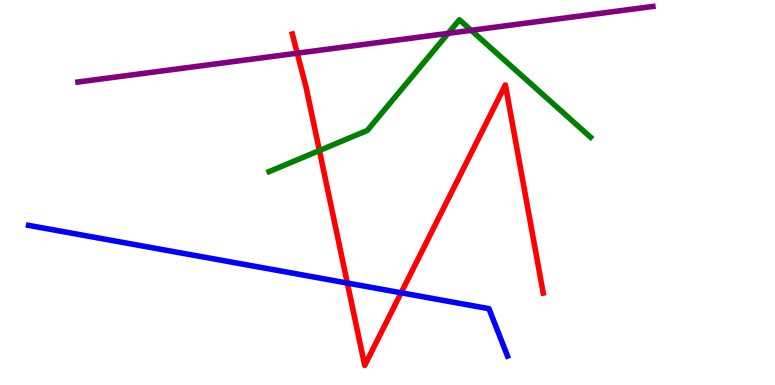[{'lines': ['blue', 'red'], 'intersections': [{'x': 4.48, 'y': 2.65}, {'x': 5.18, 'y': 2.4}]}, {'lines': ['green', 'red'], 'intersections': [{'x': 4.12, 'y': 6.09}]}, {'lines': ['purple', 'red'], 'intersections': [{'x': 3.84, 'y': 8.62}]}, {'lines': ['blue', 'green'], 'intersections': []}, {'lines': ['blue', 'purple'], 'intersections': []}, {'lines': ['green', 'purple'], 'intersections': [{'x': 5.78, 'y': 9.13}, {'x': 6.08, 'y': 9.21}]}]